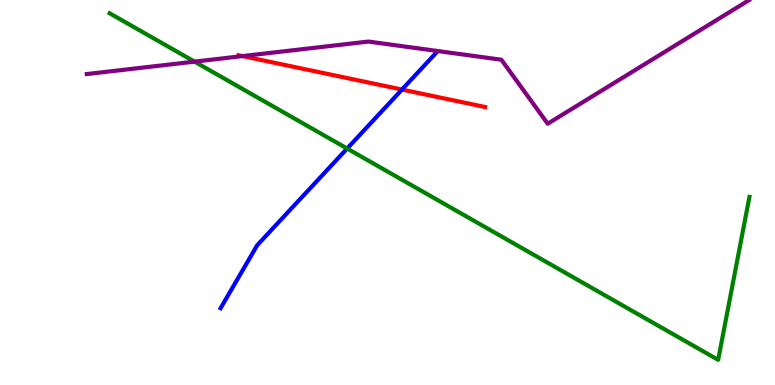[{'lines': ['blue', 'red'], 'intersections': [{'x': 5.19, 'y': 7.67}]}, {'lines': ['green', 'red'], 'intersections': []}, {'lines': ['purple', 'red'], 'intersections': [{'x': 3.13, 'y': 8.54}]}, {'lines': ['blue', 'green'], 'intersections': [{'x': 4.48, 'y': 6.14}]}, {'lines': ['blue', 'purple'], 'intersections': []}, {'lines': ['green', 'purple'], 'intersections': [{'x': 2.51, 'y': 8.4}]}]